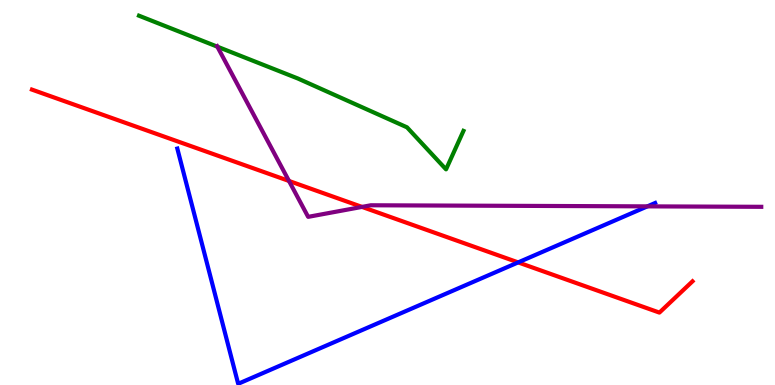[{'lines': ['blue', 'red'], 'intersections': [{'x': 6.69, 'y': 3.18}]}, {'lines': ['green', 'red'], 'intersections': []}, {'lines': ['purple', 'red'], 'intersections': [{'x': 3.73, 'y': 5.3}, {'x': 4.67, 'y': 4.63}]}, {'lines': ['blue', 'green'], 'intersections': []}, {'lines': ['blue', 'purple'], 'intersections': [{'x': 8.35, 'y': 4.64}]}, {'lines': ['green', 'purple'], 'intersections': [{'x': 2.8, 'y': 8.79}]}]